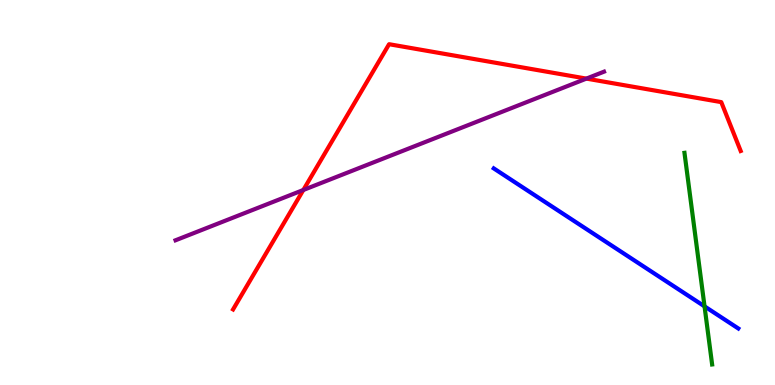[{'lines': ['blue', 'red'], 'intersections': []}, {'lines': ['green', 'red'], 'intersections': []}, {'lines': ['purple', 'red'], 'intersections': [{'x': 3.91, 'y': 5.07}, {'x': 7.57, 'y': 7.96}]}, {'lines': ['blue', 'green'], 'intersections': [{'x': 9.09, 'y': 2.04}]}, {'lines': ['blue', 'purple'], 'intersections': []}, {'lines': ['green', 'purple'], 'intersections': []}]